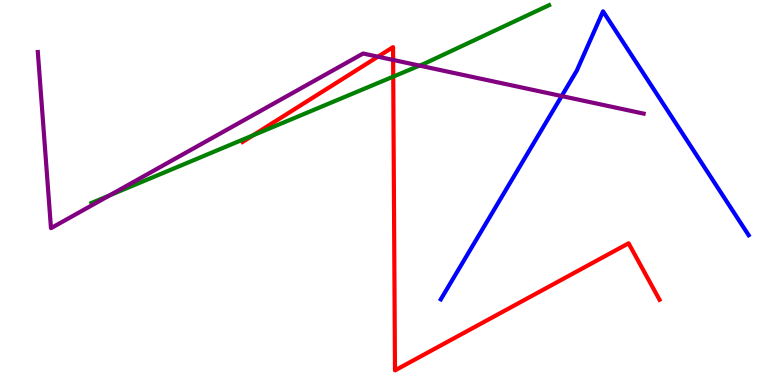[{'lines': ['blue', 'red'], 'intersections': []}, {'lines': ['green', 'red'], 'intersections': [{'x': 3.27, 'y': 6.49}, {'x': 5.07, 'y': 8.01}]}, {'lines': ['purple', 'red'], 'intersections': [{'x': 4.88, 'y': 8.53}, {'x': 5.07, 'y': 8.44}]}, {'lines': ['blue', 'green'], 'intersections': []}, {'lines': ['blue', 'purple'], 'intersections': [{'x': 7.25, 'y': 7.5}]}, {'lines': ['green', 'purple'], 'intersections': [{'x': 1.41, 'y': 4.92}, {'x': 5.41, 'y': 8.3}]}]